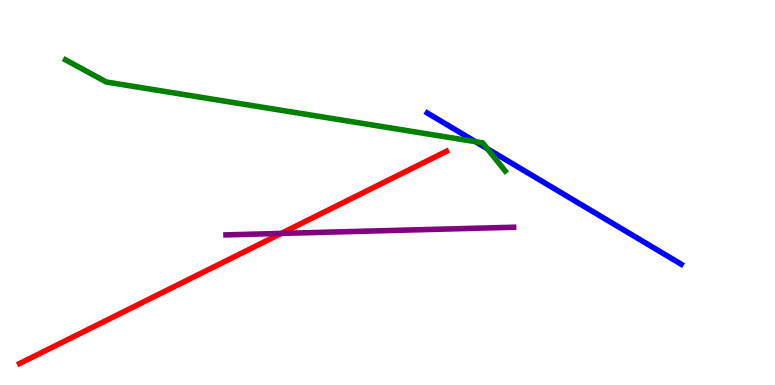[{'lines': ['blue', 'red'], 'intersections': []}, {'lines': ['green', 'red'], 'intersections': []}, {'lines': ['purple', 'red'], 'intersections': [{'x': 3.63, 'y': 3.94}]}, {'lines': ['blue', 'green'], 'intersections': [{'x': 6.14, 'y': 6.32}, {'x': 6.29, 'y': 6.14}]}, {'lines': ['blue', 'purple'], 'intersections': []}, {'lines': ['green', 'purple'], 'intersections': []}]